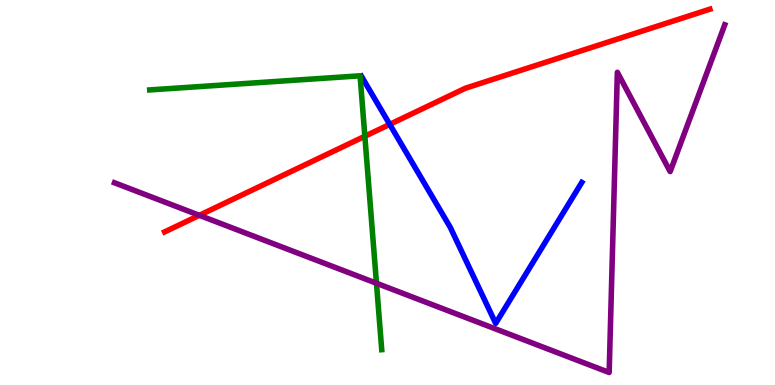[{'lines': ['blue', 'red'], 'intersections': [{'x': 5.03, 'y': 6.77}]}, {'lines': ['green', 'red'], 'intersections': [{'x': 4.71, 'y': 6.46}]}, {'lines': ['purple', 'red'], 'intersections': [{'x': 2.57, 'y': 4.41}]}, {'lines': ['blue', 'green'], 'intersections': []}, {'lines': ['blue', 'purple'], 'intersections': []}, {'lines': ['green', 'purple'], 'intersections': [{'x': 4.86, 'y': 2.64}]}]